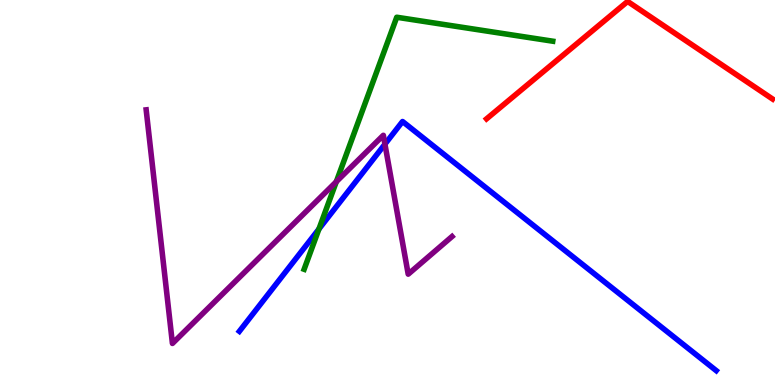[{'lines': ['blue', 'red'], 'intersections': []}, {'lines': ['green', 'red'], 'intersections': []}, {'lines': ['purple', 'red'], 'intersections': []}, {'lines': ['blue', 'green'], 'intersections': [{'x': 4.12, 'y': 4.05}]}, {'lines': ['blue', 'purple'], 'intersections': [{'x': 4.97, 'y': 6.26}]}, {'lines': ['green', 'purple'], 'intersections': [{'x': 4.34, 'y': 5.28}]}]